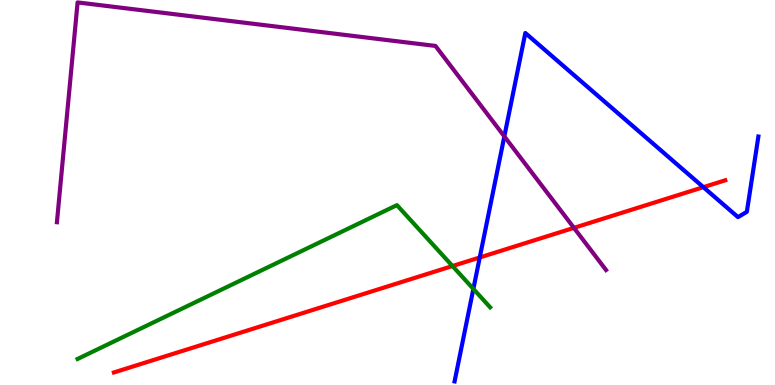[{'lines': ['blue', 'red'], 'intersections': [{'x': 6.19, 'y': 3.31}, {'x': 9.08, 'y': 5.14}]}, {'lines': ['green', 'red'], 'intersections': [{'x': 5.84, 'y': 3.09}]}, {'lines': ['purple', 'red'], 'intersections': [{'x': 7.41, 'y': 4.08}]}, {'lines': ['blue', 'green'], 'intersections': [{'x': 6.11, 'y': 2.5}]}, {'lines': ['blue', 'purple'], 'intersections': [{'x': 6.51, 'y': 6.46}]}, {'lines': ['green', 'purple'], 'intersections': []}]